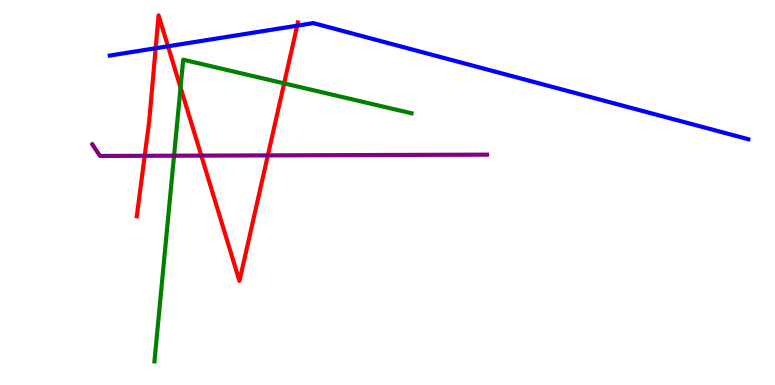[{'lines': ['blue', 'red'], 'intersections': [{'x': 2.01, 'y': 8.75}, {'x': 2.17, 'y': 8.8}, {'x': 3.83, 'y': 9.33}]}, {'lines': ['green', 'red'], 'intersections': [{'x': 2.33, 'y': 7.73}, {'x': 3.67, 'y': 7.83}]}, {'lines': ['purple', 'red'], 'intersections': [{'x': 1.87, 'y': 5.95}, {'x': 2.6, 'y': 5.96}, {'x': 3.46, 'y': 5.96}]}, {'lines': ['blue', 'green'], 'intersections': []}, {'lines': ['blue', 'purple'], 'intersections': []}, {'lines': ['green', 'purple'], 'intersections': [{'x': 2.25, 'y': 5.96}]}]